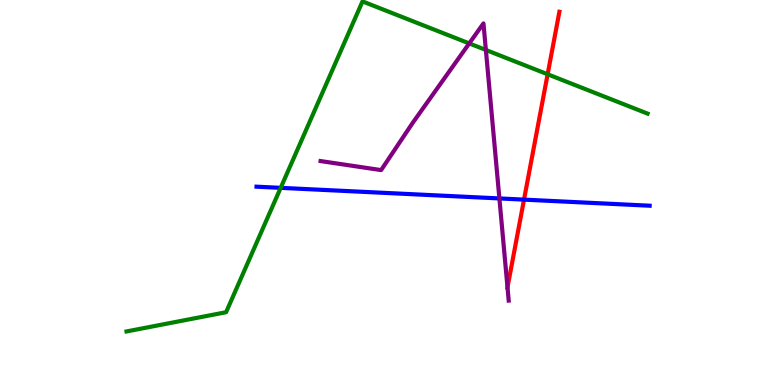[{'lines': ['blue', 'red'], 'intersections': [{'x': 6.76, 'y': 4.81}]}, {'lines': ['green', 'red'], 'intersections': [{'x': 7.07, 'y': 8.07}]}, {'lines': ['purple', 'red'], 'intersections': [{'x': 6.55, 'y': 2.54}]}, {'lines': ['blue', 'green'], 'intersections': [{'x': 3.62, 'y': 5.12}]}, {'lines': ['blue', 'purple'], 'intersections': [{'x': 6.44, 'y': 4.85}]}, {'lines': ['green', 'purple'], 'intersections': [{'x': 6.05, 'y': 8.87}, {'x': 6.27, 'y': 8.7}]}]